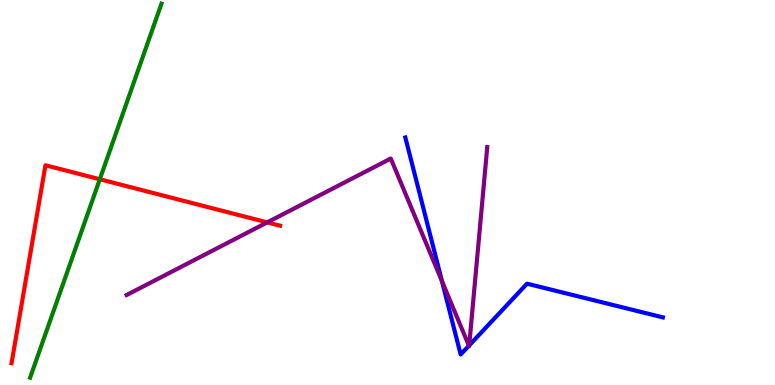[{'lines': ['blue', 'red'], 'intersections': []}, {'lines': ['green', 'red'], 'intersections': [{'x': 1.29, 'y': 5.34}]}, {'lines': ['purple', 'red'], 'intersections': [{'x': 3.45, 'y': 4.22}]}, {'lines': ['blue', 'green'], 'intersections': []}, {'lines': ['blue', 'purple'], 'intersections': [{'x': 5.7, 'y': 2.7}, {'x': 6.05, 'y': 1.02}, {'x': 6.05, 'y': 1.03}]}, {'lines': ['green', 'purple'], 'intersections': []}]